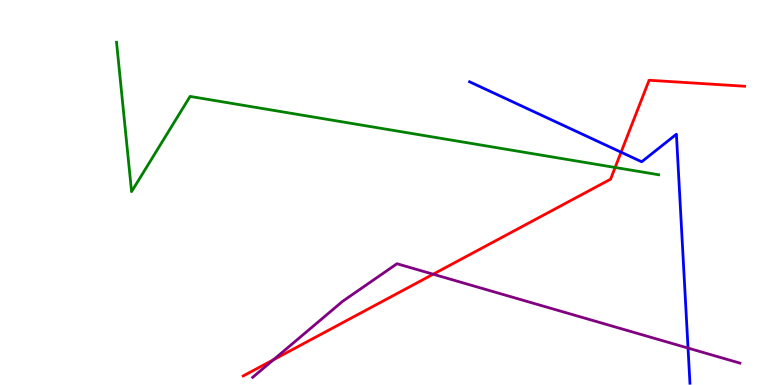[{'lines': ['blue', 'red'], 'intersections': [{'x': 8.01, 'y': 6.05}]}, {'lines': ['green', 'red'], 'intersections': [{'x': 7.94, 'y': 5.65}]}, {'lines': ['purple', 'red'], 'intersections': [{'x': 3.53, 'y': 0.657}, {'x': 5.59, 'y': 2.88}]}, {'lines': ['blue', 'green'], 'intersections': []}, {'lines': ['blue', 'purple'], 'intersections': [{'x': 8.88, 'y': 0.959}]}, {'lines': ['green', 'purple'], 'intersections': []}]